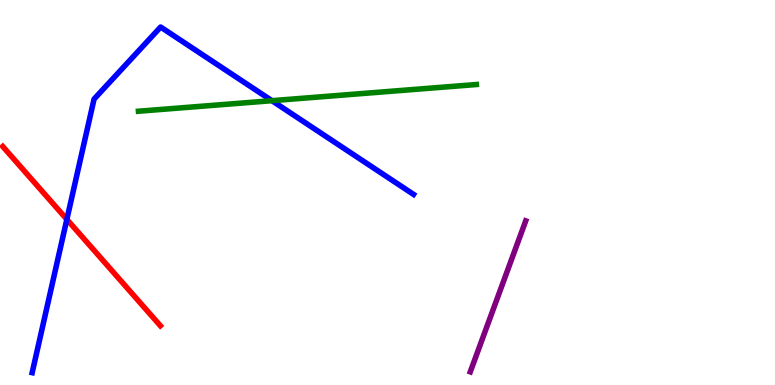[{'lines': ['blue', 'red'], 'intersections': [{'x': 0.863, 'y': 4.3}]}, {'lines': ['green', 'red'], 'intersections': []}, {'lines': ['purple', 'red'], 'intersections': []}, {'lines': ['blue', 'green'], 'intersections': [{'x': 3.51, 'y': 7.38}]}, {'lines': ['blue', 'purple'], 'intersections': []}, {'lines': ['green', 'purple'], 'intersections': []}]